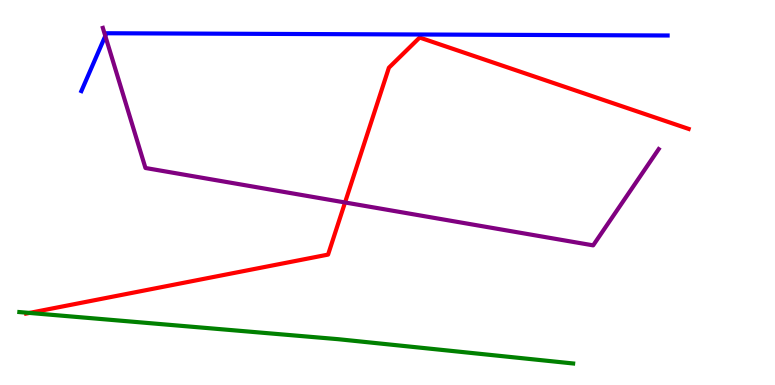[{'lines': ['blue', 'red'], 'intersections': []}, {'lines': ['green', 'red'], 'intersections': [{'x': 0.38, 'y': 1.87}]}, {'lines': ['purple', 'red'], 'intersections': [{'x': 4.45, 'y': 4.74}]}, {'lines': ['blue', 'green'], 'intersections': []}, {'lines': ['blue', 'purple'], 'intersections': [{'x': 1.36, 'y': 9.07}]}, {'lines': ['green', 'purple'], 'intersections': []}]